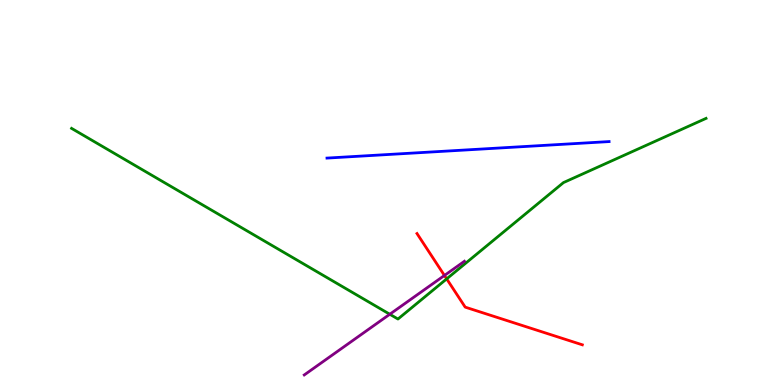[{'lines': ['blue', 'red'], 'intersections': []}, {'lines': ['green', 'red'], 'intersections': [{'x': 5.76, 'y': 2.76}]}, {'lines': ['purple', 'red'], 'intersections': [{'x': 5.73, 'y': 2.85}]}, {'lines': ['blue', 'green'], 'intersections': []}, {'lines': ['blue', 'purple'], 'intersections': []}, {'lines': ['green', 'purple'], 'intersections': [{'x': 5.03, 'y': 1.84}]}]